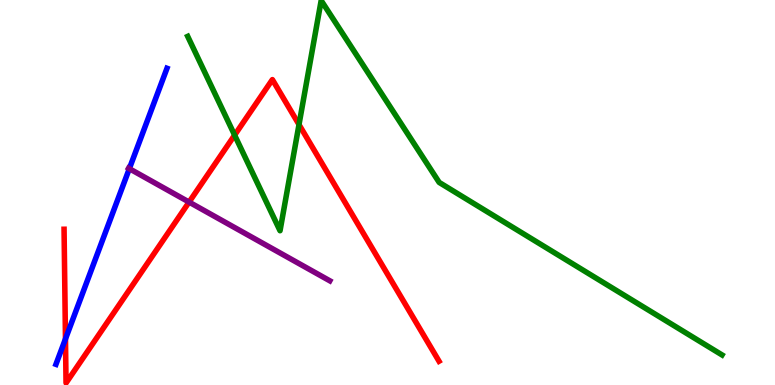[{'lines': ['blue', 'red'], 'intersections': [{'x': 0.845, 'y': 1.2}]}, {'lines': ['green', 'red'], 'intersections': [{'x': 3.03, 'y': 6.49}, {'x': 3.86, 'y': 6.76}]}, {'lines': ['purple', 'red'], 'intersections': [{'x': 2.44, 'y': 4.75}]}, {'lines': ['blue', 'green'], 'intersections': []}, {'lines': ['blue', 'purple'], 'intersections': [{'x': 1.67, 'y': 5.62}]}, {'lines': ['green', 'purple'], 'intersections': []}]